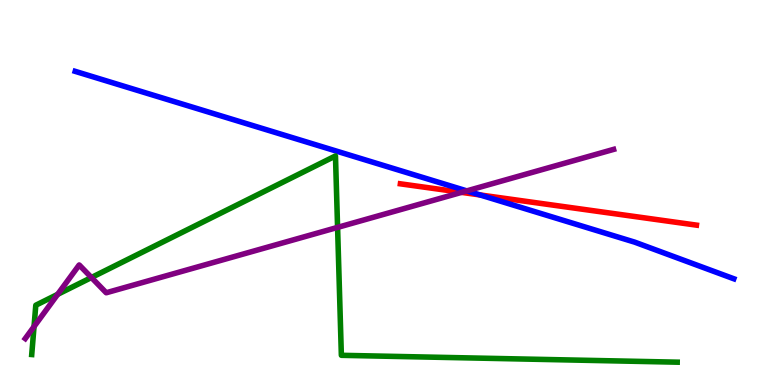[{'lines': ['blue', 'red'], 'intersections': [{'x': 6.19, 'y': 4.94}]}, {'lines': ['green', 'red'], 'intersections': []}, {'lines': ['purple', 'red'], 'intersections': [{'x': 5.96, 'y': 5.0}]}, {'lines': ['blue', 'green'], 'intersections': []}, {'lines': ['blue', 'purple'], 'intersections': [{'x': 6.02, 'y': 5.04}]}, {'lines': ['green', 'purple'], 'intersections': [{'x': 0.439, 'y': 1.52}, {'x': 0.744, 'y': 2.35}, {'x': 1.18, 'y': 2.79}, {'x': 4.36, 'y': 4.09}]}]